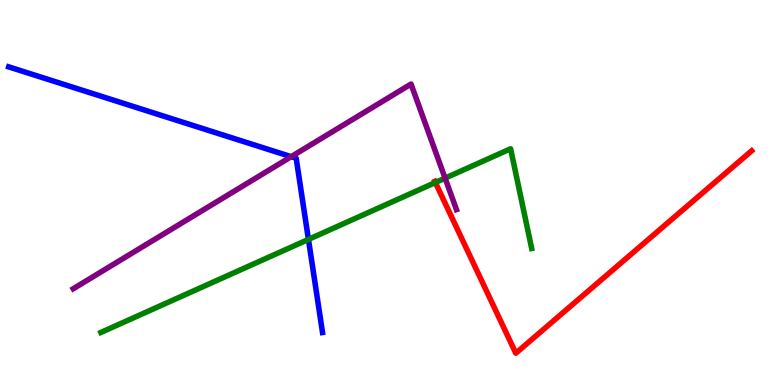[{'lines': ['blue', 'red'], 'intersections': []}, {'lines': ['green', 'red'], 'intersections': [{'x': 5.62, 'y': 5.26}]}, {'lines': ['purple', 'red'], 'intersections': []}, {'lines': ['blue', 'green'], 'intersections': [{'x': 3.98, 'y': 3.78}]}, {'lines': ['blue', 'purple'], 'intersections': [{'x': 3.76, 'y': 5.93}]}, {'lines': ['green', 'purple'], 'intersections': [{'x': 5.74, 'y': 5.37}]}]